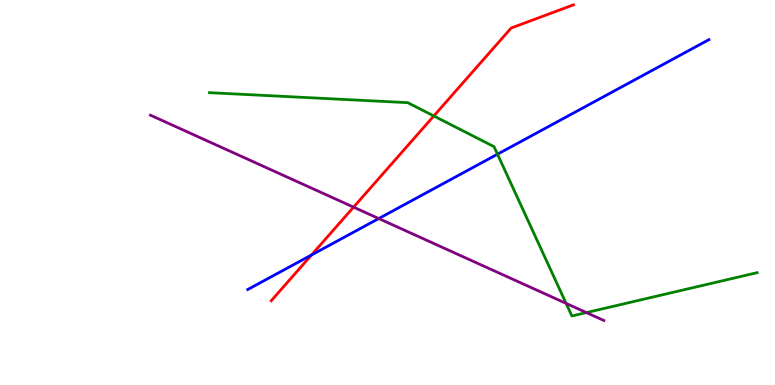[{'lines': ['blue', 'red'], 'intersections': [{'x': 4.02, 'y': 3.38}]}, {'lines': ['green', 'red'], 'intersections': [{'x': 5.6, 'y': 6.99}]}, {'lines': ['purple', 'red'], 'intersections': [{'x': 4.56, 'y': 4.62}]}, {'lines': ['blue', 'green'], 'intersections': [{'x': 6.42, 'y': 5.99}]}, {'lines': ['blue', 'purple'], 'intersections': [{'x': 4.89, 'y': 4.32}]}, {'lines': ['green', 'purple'], 'intersections': [{'x': 7.3, 'y': 2.12}, {'x': 7.57, 'y': 1.88}]}]